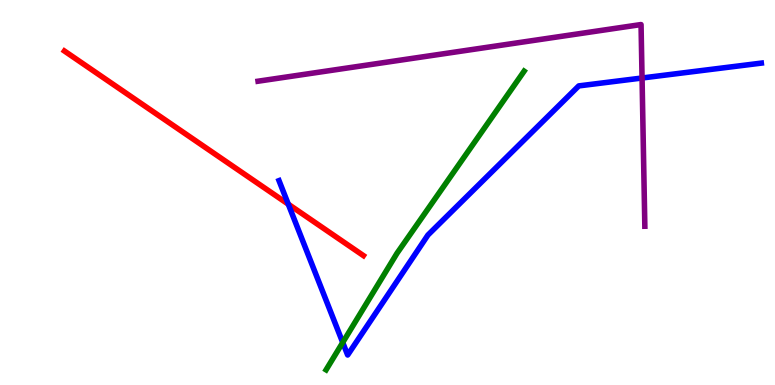[{'lines': ['blue', 'red'], 'intersections': [{'x': 3.72, 'y': 4.7}]}, {'lines': ['green', 'red'], 'intersections': []}, {'lines': ['purple', 'red'], 'intersections': []}, {'lines': ['blue', 'green'], 'intersections': [{'x': 4.42, 'y': 1.1}]}, {'lines': ['blue', 'purple'], 'intersections': [{'x': 8.28, 'y': 7.97}]}, {'lines': ['green', 'purple'], 'intersections': []}]